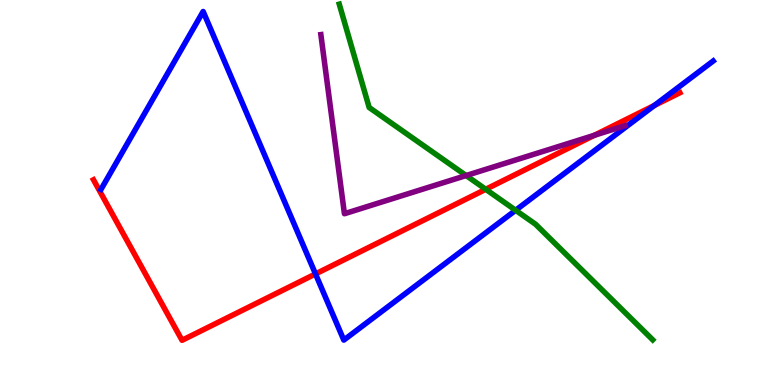[{'lines': ['blue', 'red'], 'intersections': [{'x': 4.07, 'y': 2.88}, {'x': 8.44, 'y': 7.26}]}, {'lines': ['green', 'red'], 'intersections': [{'x': 6.27, 'y': 5.08}]}, {'lines': ['purple', 'red'], 'intersections': [{'x': 7.67, 'y': 6.49}]}, {'lines': ['blue', 'green'], 'intersections': [{'x': 6.65, 'y': 4.54}]}, {'lines': ['blue', 'purple'], 'intersections': []}, {'lines': ['green', 'purple'], 'intersections': [{'x': 6.01, 'y': 5.44}]}]